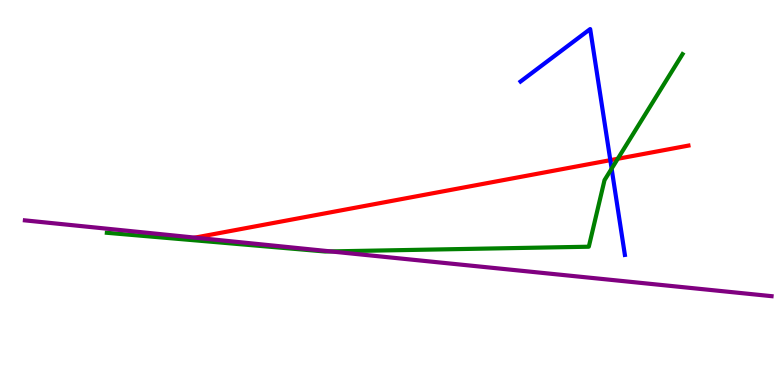[{'lines': ['blue', 'red'], 'intersections': [{'x': 7.88, 'y': 5.84}]}, {'lines': ['green', 'red'], 'intersections': [{'x': 7.97, 'y': 5.88}]}, {'lines': ['purple', 'red'], 'intersections': [{'x': 2.51, 'y': 3.83}]}, {'lines': ['blue', 'green'], 'intersections': [{'x': 7.89, 'y': 5.62}]}, {'lines': ['blue', 'purple'], 'intersections': []}, {'lines': ['green', 'purple'], 'intersections': [{'x': 4.27, 'y': 3.47}]}]